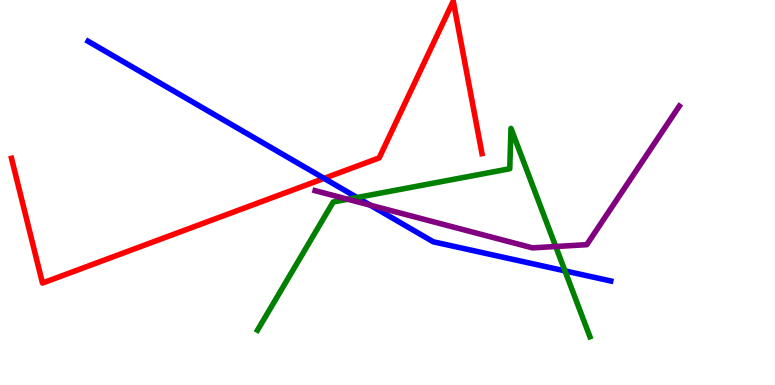[{'lines': ['blue', 'red'], 'intersections': [{'x': 4.18, 'y': 5.37}]}, {'lines': ['green', 'red'], 'intersections': []}, {'lines': ['purple', 'red'], 'intersections': []}, {'lines': ['blue', 'green'], 'intersections': [{'x': 4.61, 'y': 4.87}, {'x': 7.29, 'y': 2.96}]}, {'lines': ['blue', 'purple'], 'intersections': [{'x': 4.78, 'y': 4.67}]}, {'lines': ['green', 'purple'], 'intersections': [{'x': 4.49, 'y': 4.82}, {'x': 7.17, 'y': 3.6}]}]